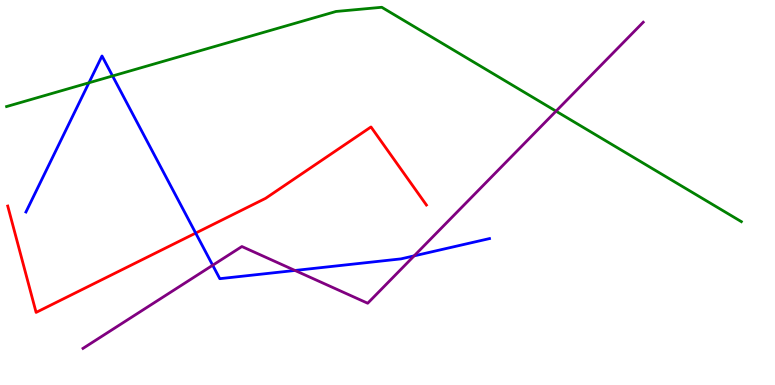[{'lines': ['blue', 'red'], 'intersections': [{'x': 2.52, 'y': 3.95}]}, {'lines': ['green', 'red'], 'intersections': []}, {'lines': ['purple', 'red'], 'intersections': []}, {'lines': ['blue', 'green'], 'intersections': [{'x': 1.15, 'y': 7.85}, {'x': 1.45, 'y': 8.03}]}, {'lines': ['blue', 'purple'], 'intersections': [{'x': 2.74, 'y': 3.11}, {'x': 3.81, 'y': 2.98}, {'x': 5.34, 'y': 3.35}]}, {'lines': ['green', 'purple'], 'intersections': [{'x': 7.17, 'y': 7.11}]}]